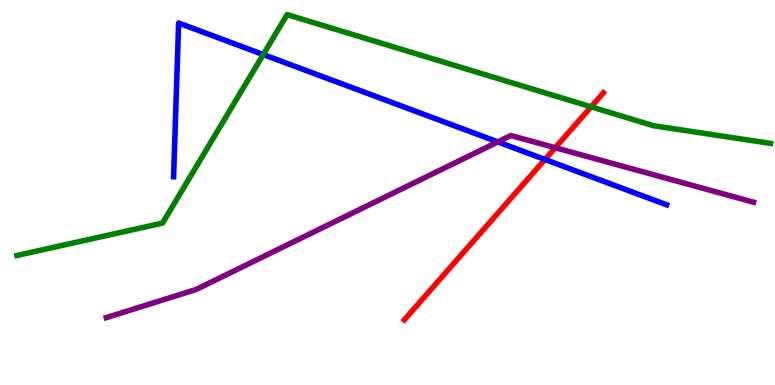[{'lines': ['blue', 'red'], 'intersections': [{'x': 7.03, 'y': 5.86}]}, {'lines': ['green', 'red'], 'intersections': [{'x': 7.63, 'y': 7.23}]}, {'lines': ['purple', 'red'], 'intersections': [{'x': 7.16, 'y': 6.16}]}, {'lines': ['blue', 'green'], 'intersections': [{'x': 3.4, 'y': 8.58}]}, {'lines': ['blue', 'purple'], 'intersections': [{'x': 6.42, 'y': 6.31}]}, {'lines': ['green', 'purple'], 'intersections': []}]